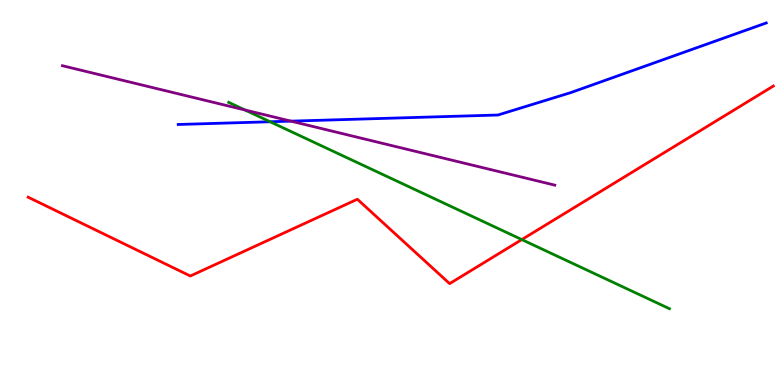[{'lines': ['blue', 'red'], 'intersections': []}, {'lines': ['green', 'red'], 'intersections': [{'x': 6.73, 'y': 3.78}]}, {'lines': ['purple', 'red'], 'intersections': []}, {'lines': ['blue', 'green'], 'intersections': [{'x': 3.49, 'y': 6.84}]}, {'lines': ['blue', 'purple'], 'intersections': [{'x': 3.75, 'y': 6.85}]}, {'lines': ['green', 'purple'], 'intersections': [{'x': 3.16, 'y': 7.14}]}]